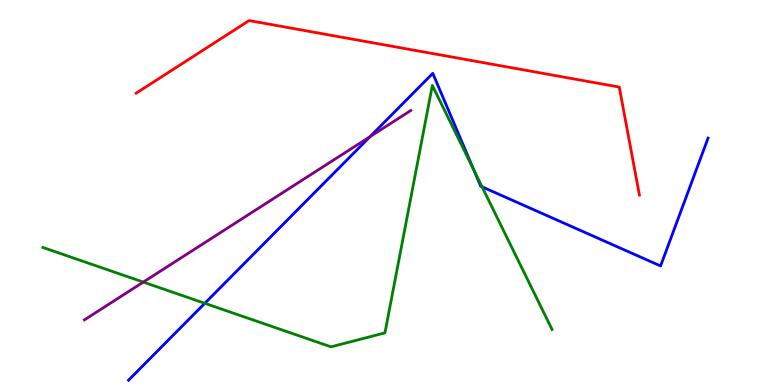[{'lines': ['blue', 'red'], 'intersections': []}, {'lines': ['green', 'red'], 'intersections': []}, {'lines': ['purple', 'red'], 'intersections': []}, {'lines': ['blue', 'green'], 'intersections': [{'x': 2.64, 'y': 2.12}, {'x': 6.11, 'y': 5.58}, {'x': 6.22, 'y': 5.15}]}, {'lines': ['blue', 'purple'], 'intersections': [{'x': 4.78, 'y': 6.45}]}, {'lines': ['green', 'purple'], 'intersections': [{'x': 1.85, 'y': 2.67}]}]